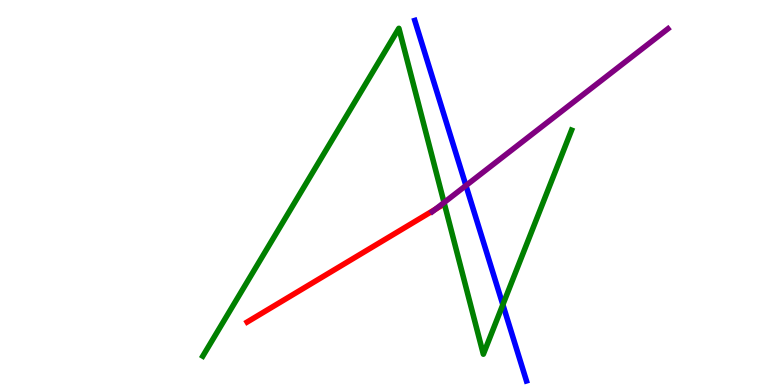[{'lines': ['blue', 'red'], 'intersections': []}, {'lines': ['green', 'red'], 'intersections': []}, {'lines': ['purple', 'red'], 'intersections': [{'x': 5.62, 'y': 4.57}]}, {'lines': ['blue', 'green'], 'intersections': [{'x': 6.49, 'y': 2.09}]}, {'lines': ['blue', 'purple'], 'intersections': [{'x': 6.01, 'y': 5.18}]}, {'lines': ['green', 'purple'], 'intersections': [{'x': 5.73, 'y': 4.74}]}]